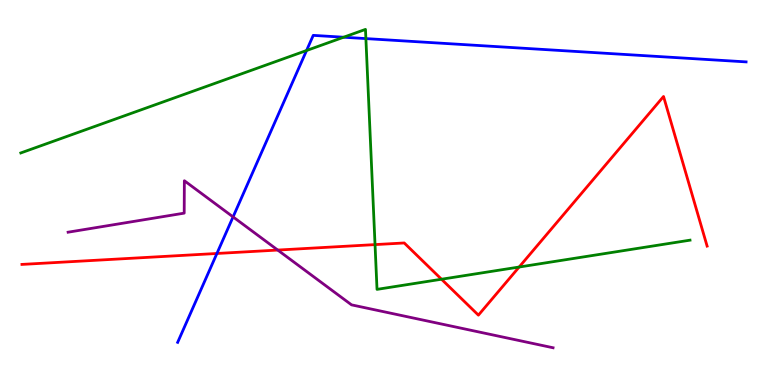[{'lines': ['blue', 'red'], 'intersections': [{'x': 2.8, 'y': 3.42}]}, {'lines': ['green', 'red'], 'intersections': [{'x': 4.84, 'y': 3.65}, {'x': 5.7, 'y': 2.75}, {'x': 6.7, 'y': 3.06}]}, {'lines': ['purple', 'red'], 'intersections': [{'x': 3.58, 'y': 3.5}]}, {'lines': ['blue', 'green'], 'intersections': [{'x': 3.96, 'y': 8.69}, {'x': 4.43, 'y': 9.03}, {'x': 4.72, 'y': 9.0}]}, {'lines': ['blue', 'purple'], 'intersections': [{'x': 3.01, 'y': 4.37}]}, {'lines': ['green', 'purple'], 'intersections': []}]